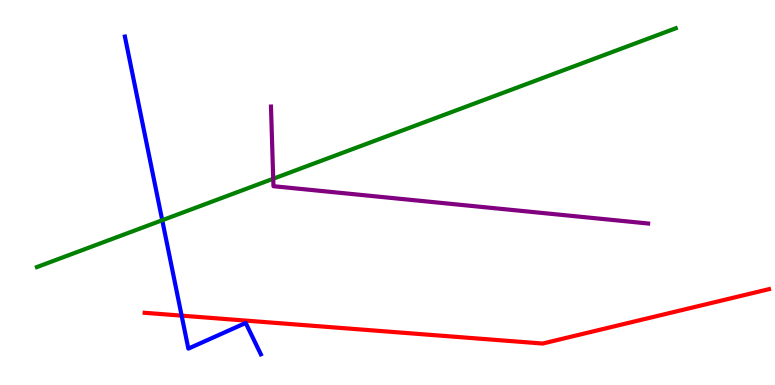[{'lines': ['blue', 'red'], 'intersections': [{'x': 2.34, 'y': 1.8}]}, {'lines': ['green', 'red'], 'intersections': []}, {'lines': ['purple', 'red'], 'intersections': []}, {'lines': ['blue', 'green'], 'intersections': [{'x': 2.09, 'y': 4.28}]}, {'lines': ['blue', 'purple'], 'intersections': []}, {'lines': ['green', 'purple'], 'intersections': [{'x': 3.53, 'y': 5.36}]}]